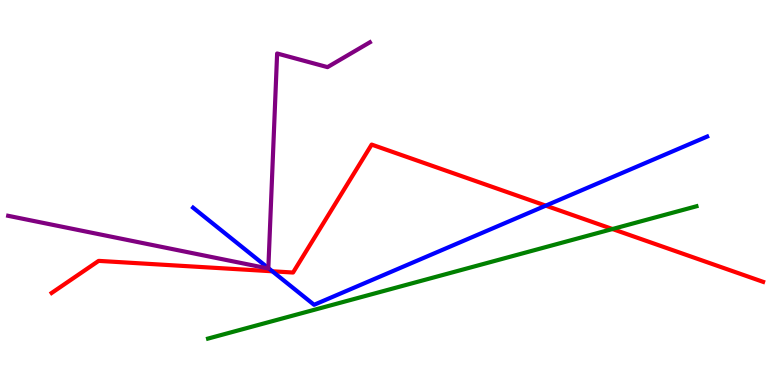[{'lines': ['blue', 'red'], 'intersections': [{'x': 3.51, 'y': 2.95}, {'x': 7.04, 'y': 4.66}]}, {'lines': ['green', 'red'], 'intersections': [{'x': 7.9, 'y': 4.05}]}, {'lines': ['purple', 'red'], 'intersections': []}, {'lines': ['blue', 'green'], 'intersections': []}, {'lines': ['blue', 'purple'], 'intersections': [{'x': 3.46, 'y': 3.04}]}, {'lines': ['green', 'purple'], 'intersections': []}]